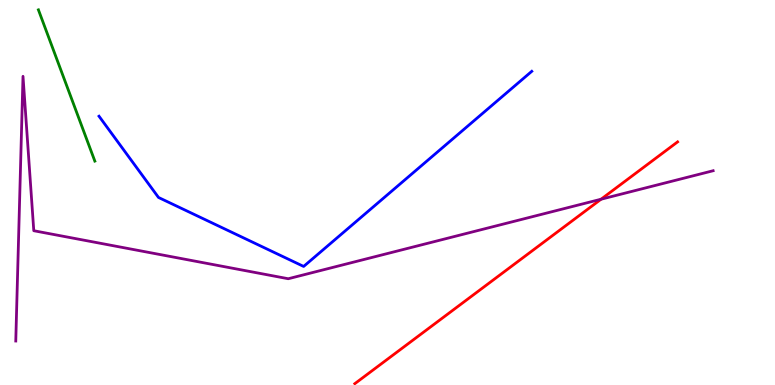[{'lines': ['blue', 'red'], 'intersections': []}, {'lines': ['green', 'red'], 'intersections': []}, {'lines': ['purple', 'red'], 'intersections': [{'x': 7.76, 'y': 4.83}]}, {'lines': ['blue', 'green'], 'intersections': []}, {'lines': ['blue', 'purple'], 'intersections': []}, {'lines': ['green', 'purple'], 'intersections': []}]